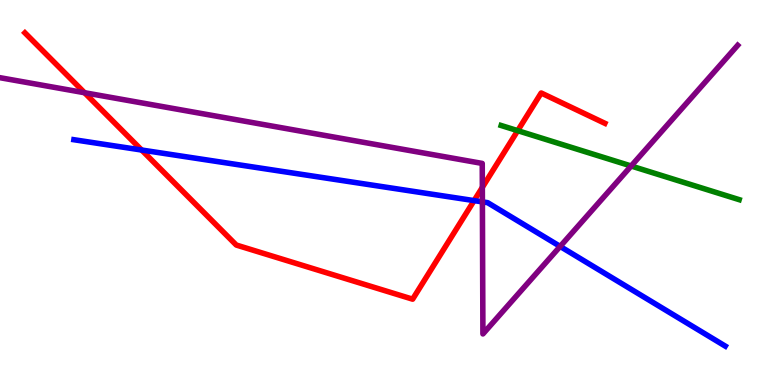[{'lines': ['blue', 'red'], 'intersections': [{'x': 1.83, 'y': 6.1}, {'x': 6.12, 'y': 4.79}]}, {'lines': ['green', 'red'], 'intersections': [{'x': 6.68, 'y': 6.61}]}, {'lines': ['purple', 'red'], 'intersections': [{'x': 1.09, 'y': 7.59}, {'x': 6.22, 'y': 5.13}]}, {'lines': ['blue', 'green'], 'intersections': []}, {'lines': ['blue', 'purple'], 'intersections': [{'x': 6.22, 'y': 4.76}, {'x': 7.23, 'y': 3.6}]}, {'lines': ['green', 'purple'], 'intersections': [{'x': 8.14, 'y': 5.69}]}]